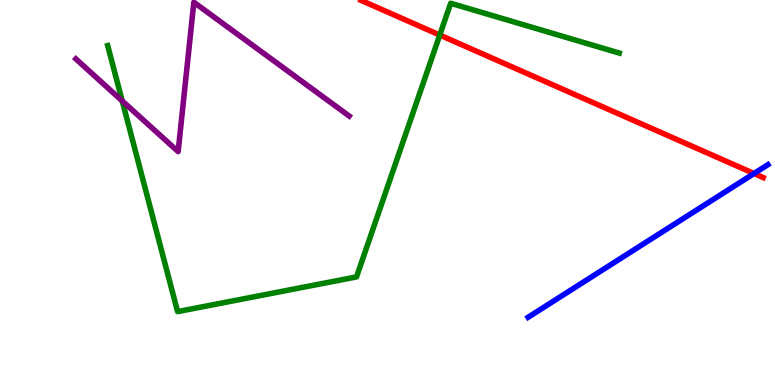[{'lines': ['blue', 'red'], 'intersections': [{'x': 9.73, 'y': 5.49}]}, {'lines': ['green', 'red'], 'intersections': [{'x': 5.67, 'y': 9.09}]}, {'lines': ['purple', 'red'], 'intersections': []}, {'lines': ['blue', 'green'], 'intersections': []}, {'lines': ['blue', 'purple'], 'intersections': []}, {'lines': ['green', 'purple'], 'intersections': [{'x': 1.58, 'y': 7.38}]}]